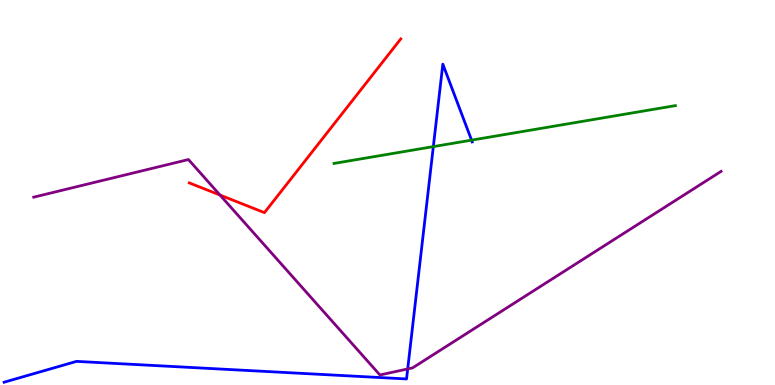[{'lines': ['blue', 'red'], 'intersections': []}, {'lines': ['green', 'red'], 'intersections': []}, {'lines': ['purple', 'red'], 'intersections': [{'x': 2.84, 'y': 4.93}]}, {'lines': ['blue', 'green'], 'intersections': [{'x': 5.59, 'y': 6.19}, {'x': 6.08, 'y': 6.36}]}, {'lines': ['blue', 'purple'], 'intersections': [{'x': 5.26, 'y': 0.417}]}, {'lines': ['green', 'purple'], 'intersections': []}]